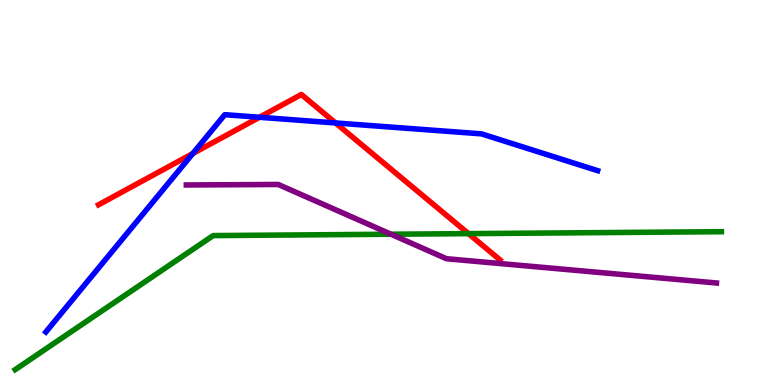[{'lines': ['blue', 'red'], 'intersections': [{'x': 2.49, 'y': 6.01}, {'x': 3.35, 'y': 6.95}, {'x': 4.33, 'y': 6.81}]}, {'lines': ['green', 'red'], 'intersections': [{'x': 6.04, 'y': 3.93}]}, {'lines': ['purple', 'red'], 'intersections': []}, {'lines': ['blue', 'green'], 'intersections': []}, {'lines': ['blue', 'purple'], 'intersections': []}, {'lines': ['green', 'purple'], 'intersections': [{'x': 5.04, 'y': 3.92}]}]